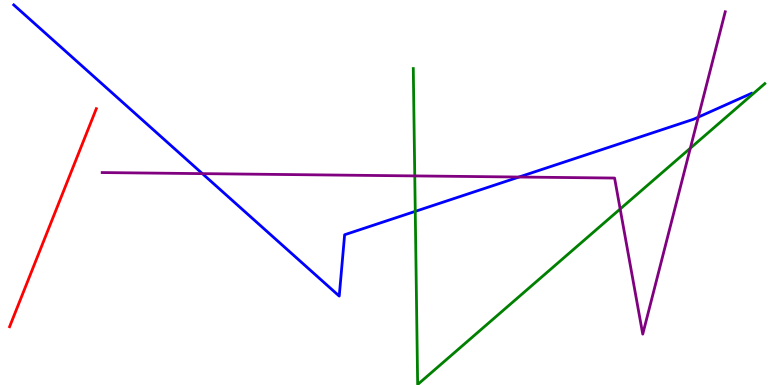[{'lines': ['blue', 'red'], 'intersections': []}, {'lines': ['green', 'red'], 'intersections': []}, {'lines': ['purple', 'red'], 'intersections': []}, {'lines': ['blue', 'green'], 'intersections': [{'x': 5.36, 'y': 4.51}]}, {'lines': ['blue', 'purple'], 'intersections': [{'x': 2.61, 'y': 5.49}, {'x': 6.7, 'y': 5.4}, {'x': 9.01, 'y': 6.96}]}, {'lines': ['green', 'purple'], 'intersections': [{'x': 5.35, 'y': 5.43}, {'x': 8.0, 'y': 4.57}, {'x': 8.91, 'y': 6.15}]}]